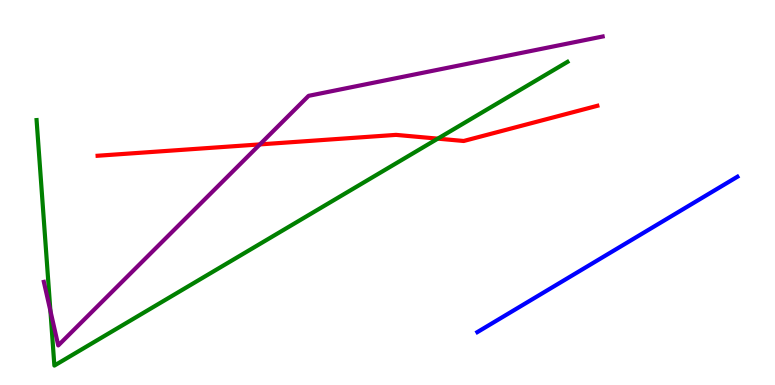[{'lines': ['blue', 'red'], 'intersections': []}, {'lines': ['green', 'red'], 'intersections': [{'x': 5.65, 'y': 6.4}]}, {'lines': ['purple', 'red'], 'intersections': [{'x': 3.35, 'y': 6.25}]}, {'lines': ['blue', 'green'], 'intersections': []}, {'lines': ['blue', 'purple'], 'intersections': []}, {'lines': ['green', 'purple'], 'intersections': [{'x': 0.65, 'y': 1.93}]}]